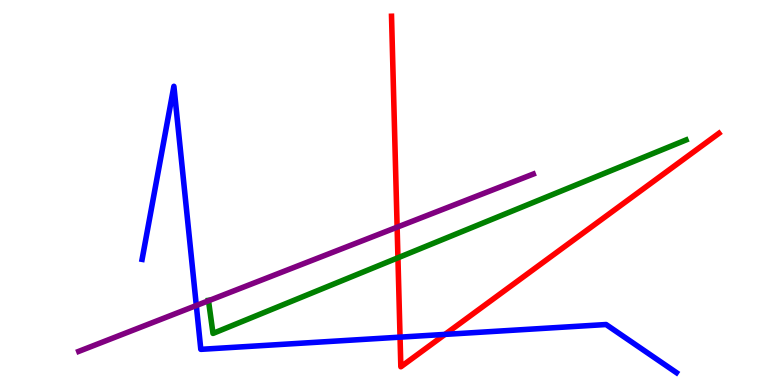[{'lines': ['blue', 'red'], 'intersections': [{'x': 5.16, 'y': 1.24}, {'x': 5.74, 'y': 1.31}]}, {'lines': ['green', 'red'], 'intersections': [{'x': 5.13, 'y': 3.3}]}, {'lines': ['purple', 'red'], 'intersections': [{'x': 5.12, 'y': 4.1}]}, {'lines': ['blue', 'green'], 'intersections': []}, {'lines': ['blue', 'purple'], 'intersections': [{'x': 2.53, 'y': 2.06}]}, {'lines': ['green', 'purple'], 'intersections': [{'x': 2.69, 'y': 2.19}]}]